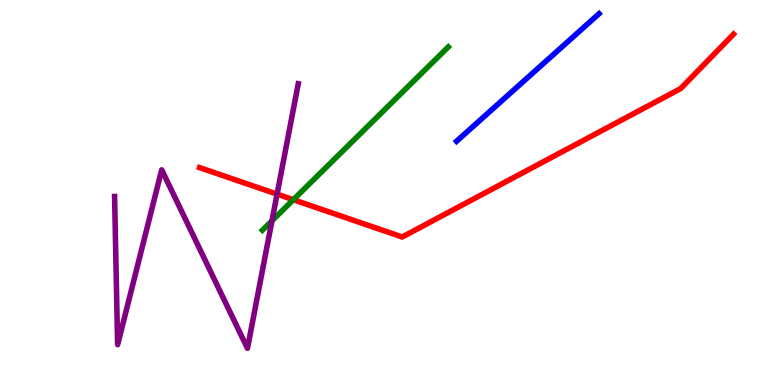[{'lines': ['blue', 'red'], 'intersections': []}, {'lines': ['green', 'red'], 'intersections': [{'x': 3.79, 'y': 4.81}]}, {'lines': ['purple', 'red'], 'intersections': [{'x': 3.58, 'y': 4.96}]}, {'lines': ['blue', 'green'], 'intersections': []}, {'lines': ['blue', 'purple'], 'intersections': []}, {'lines': ['green', 'purple'], 'intersections': [{'x': 3.51, 'y': 4.27}]}]